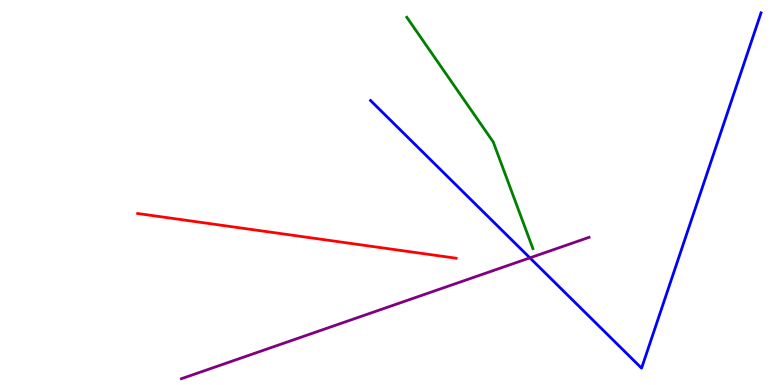[{'lines': ['blue', 'red'], 'intersections': []}, {'lines': ['green', 'red'], 'intersections': []}, {'lines': ['purple', 'red'], 'intersections': []}, {'lines': ['blue', 'green'], 'intersections': []}, {'lines': ['blue', 'purple'], 'intersections': [{'x': 6.84, 'y': 3.3}]}, {'lines': ['green', 'purple'], 'intersections': []}]